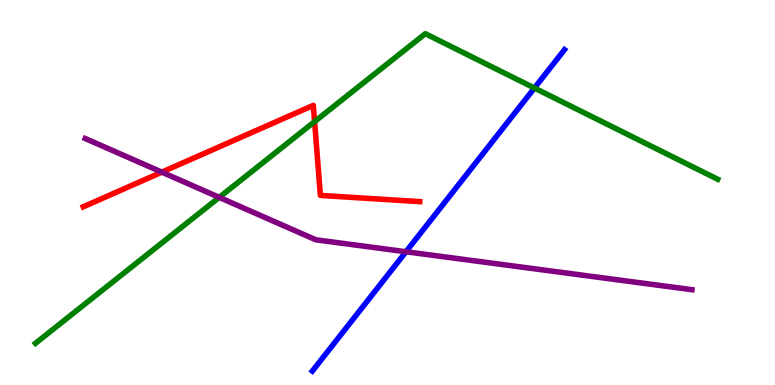[{'lines': ['blue', 'red'], 'intersections': []}, {'lines': ['green', 'red'], 'intersections': [{'x': 4.06, 'y': 6.84}]}, {'lines': ['purple', 'red'], 'intersections': [{'x': 2.09, 'y': 5.53}]}, {'lines': ['blue', 'green'], 'intersections': [{'x': 6.9, 'y': 7.71}]}, {'lines': ['blue', 'purple'], 'intersections': [{'x': 5.24, 'y': 3.46}]}, {'lines': ['green', 'purple'], 'intersections': [{'x': 2.83, 'y': 4.87}]}]